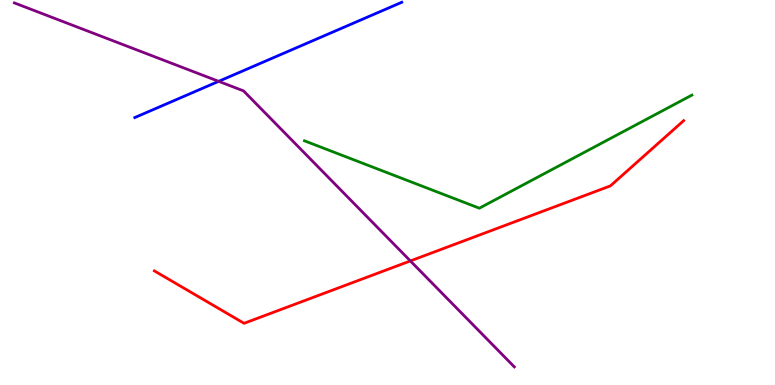[{'lines': ['blue', 'red'], 'intersections': []}, {'lines': ['green', 'red'], 'intersections': []}, {'lines': ['purple', 'red'], 'intersections': [{'x': 5.3, 'y': 3.22}]}, {'lines': ['blue', 'green'], 'intersections': []}, {'lines': ['blue', 'purple'], 'intersections': [{'x': 2.82, 'y': 7.89}]}, {'lines': ['green', 'purple'], 'intersections': []}]